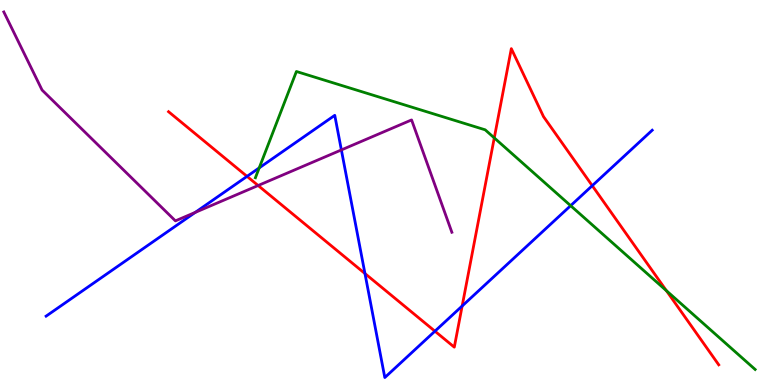[{'lines': ['blue', 'red'], 'intersections': [{'x': 3.19, 'y': 5.42}, {'x': 4.71, 'y': 2.89}, {'x': 5.61, 'y': 1.4}, {'x': 5.96, 'y': 2.05}, {'x': 7.64, 'y': 5.18}]}, {'lines': ['green', 'red'], 'intersections': [{'x': 6.38, 'y': 6.42}, {'x': 8.6, 'y': 2.45}]}, {'lines': ['purple', 'red'], 'intersections': [{'x': 3.33, 'y': 5.18}]}, {'lines': ['blue', 'green'], 'intersections': [{'x': 3.34, 'y': 5.64}, {'x': 7.36, 'y': 4.66}]}, {'lines': ['blue', 'purple'], 'intersections': [{'x': 2.52, 'y': 4.48}, {'x': 4.4, 'y': 6.11}]}, {'lines': ['green', 'purple'], 'intersections': []}]